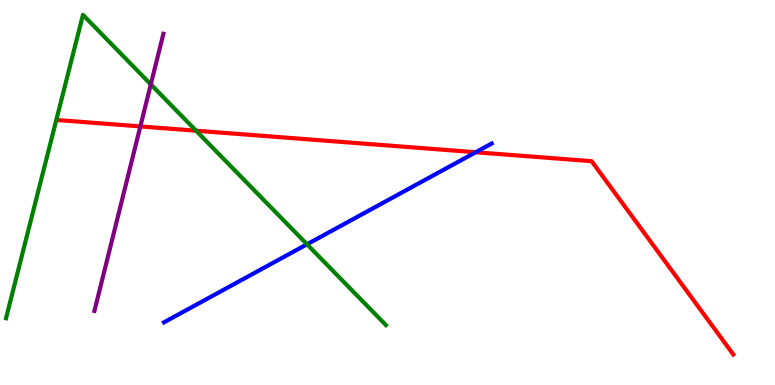[{'lines': ['blue', 'red'], 'intersections': [{'x': 6.14, 'y': 6.05}]}, {'lines': ['green', 'red'], 'intersections': [{'x': 2.53, 'y': 6.6}]}, {'lines': ['purple', 'red'], 'intersections': [{'x': 1.81, 'y': 6.72}]}, {'lines': ['blue', 'green'], 'intersections': [{'x': 3.96, 'y': 3.65}]}, {'lines': ['blue', 'purple'], 'intersections': []}, {'lines': ['green', 'purple'], 'intersections': [{'x': 1.95, 'y': 7.81}]}]